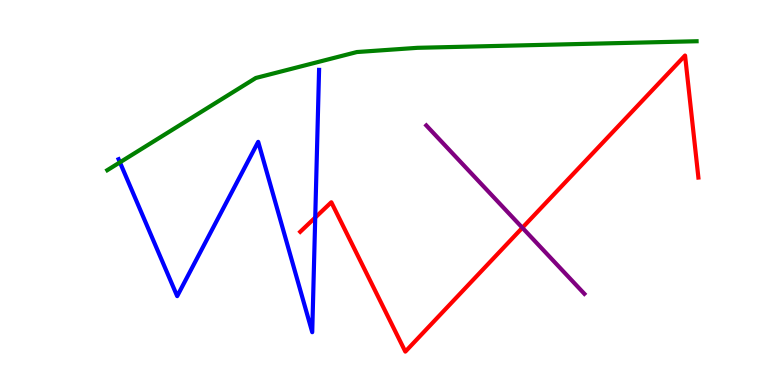[{'lines': ['blue', 'red'], 'intersections': [{'x': 4.07, 'y': 4.35}]}, {'lines': ['green', 'red'], 'intersections': []}, {'lines': ['purple', 'red'], 'intersections': [{'x': 6.74, 'y': 4.08}]}, {'lines': ['blue', 'green'], 'intersections': [{'x': 1.55, 'y': 5.78}]}, {'lines': ['blue', 'purple'], 'intersections': []}, {'lines': ['green', 'purple'], 'intersections': []}]